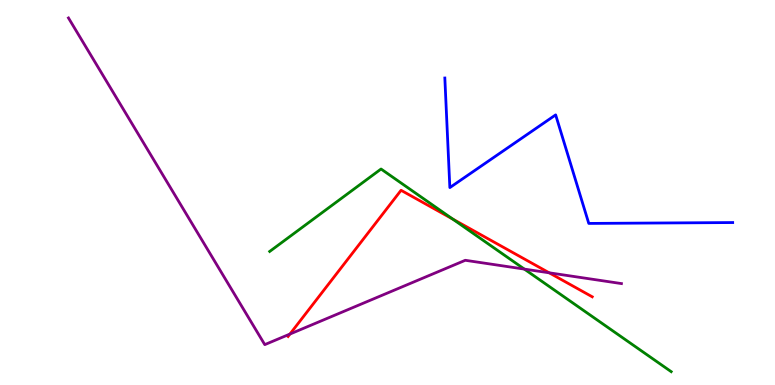[{'lines': ['blue', 'red'], 'intersections': []}, {'lines': ['green', 'red'], 'intersections': [{'x': 5.84, 'y': 4.31}]}, {'lines': ['purple', 'red'], 'intersections': [{'x': 3.74, 'y': 1.32}, {'x': 7.09, 'y': 2.91}]}, {'lines': ['blue', 'green'], 'intersections': []}, {'lines': ['blue', 'purple'], 'intersections': []}, {'lines': ['green', 'purple'], 'intersections': [{'x': 6.77, 'y': 3.01}]}]